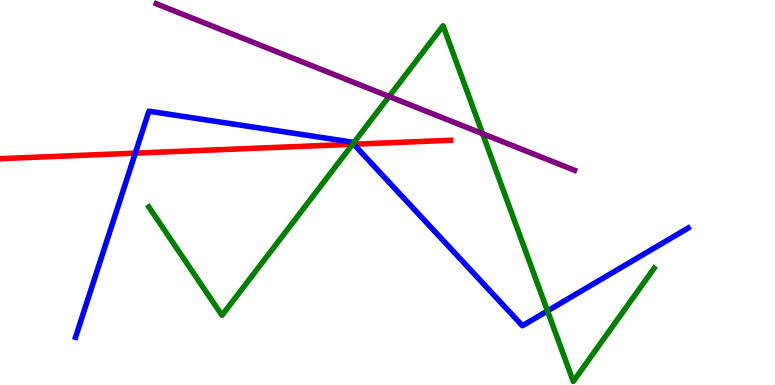[{'lines': ['blue', 'red'], 'intersections': [{'x': 1.75, 'y': 6.02}, {'x': 4.56, 'y': 6.25}]}, {'lines': ['green', 'red'], 'intersections': [{'x': 4.55, 'y': 6.25}]}, {'lines': ['purple', 'red'], 'intersections': []}, {'lines': ['blue', 'green'], 'intersections': [{'x': 4.56, 'y': 6.27}, {'x': 7.06, 'y': 1.92}]}, {'lines': ['blue', 'purple'], 'intersections': []}, {'lines': ['green', 'purple'], 'intersections': [{'x': 5.02, 'y': 7.49}, {'x': 6.23, 'y': 6.53}]}]